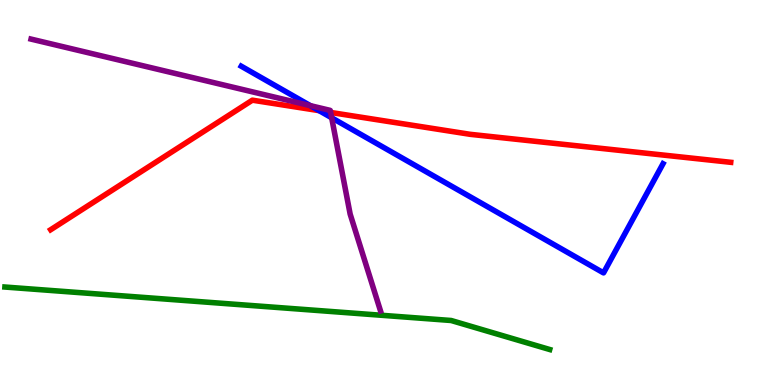[{'lines': ['blue', 'red'], 'intersections': [{'x': 4.12, 'y': 7.13}]}, {'lines': ['green', 'red'], 'intersections': []}, {'lines': ['purple', 'red'], 'intersections': [{'x': 4.27, 'y': 7.08}]}, {'lines': ['blue', 'green'], 'intersections': []}, {'lines': ['blue', 'purple'], 'intersections': [{'x': 4.01, 'y': 7.26}, {'x': 4.28, 'y': 6.94}]}, {'lines': ['green', 'purple'], 'intersections': []}]